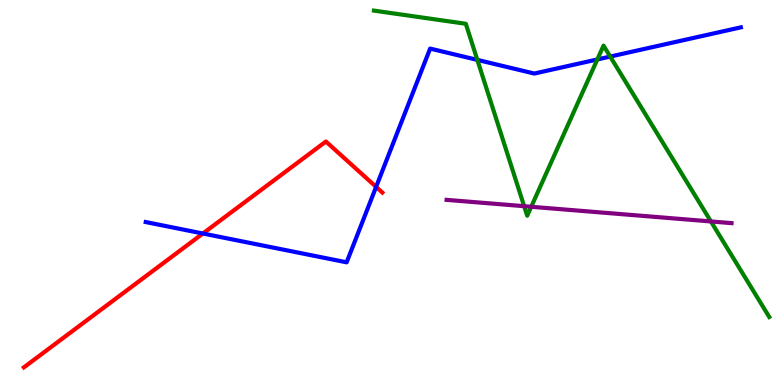[{'lines': ['blue', 'red'], 'intersections': [{'x': 2.62, 'y': 3.93}, {'x': 4.85, 'y': 5.15}]}, {'lines': ['green', 'red'], 'intersections': []}, {'lines': ['purple', 'red'], 'intersections': []}, {'lines': ['blue', 'green'], 'intersections': [{'x': 6.16, 'y': 8.44}, {'x': 7.71, 'y': 8.46}, {'x': 7.87, 'y': 8.53}]}, {'lines': ['blue', 'purple'], 'intersections': []}, {'lines': ['green', 'purple'], 'intersections': [{'x': 6.76, 'y': 4.64}, {'x': 6.85, 'y': 4.63}, {'x': 9.17, 'y': 4.25}]}]